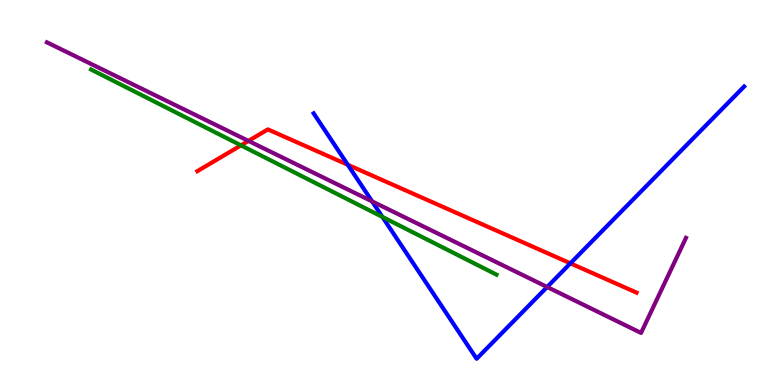[{'lines': ['blue', 'red'], 'intersections': [{'x': 4.49, 'y': 5.72}, {'x': 7.36, 'y': 3.16}]}, {'lines': ['green', 'red'], 'intersections': [{'x': 3.11, 'y': 6.22}]}, {'lines': ['purple', 'red'], 'intersections': [{'x': 3.21, 'y': 6.34}]}, {'lines': ['blue', 'green'], 'intersections': [{'x': 4.93, 'y': 4.37}]}, {'lines': ['blue', 'purple'], 'intersections': [{'x': 4.8, 'y': 4.77}, {'x': 7.06, 'y': 2.55}]}, {'lines': ['green', 'purple'], 'intersections': []}]